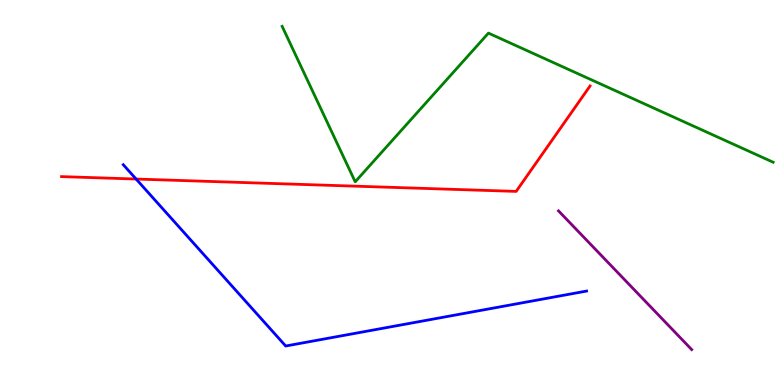[{'lines': ['blue', 'red'], 'intersections': [{'x': 1.76, 'y': 5.35}]}, {'lines': ['green', 'red'], 'intersections': []}, {'lines': ['purple', 'red'], 'intersections': []}, {'lines': ['blue', 'green'], 'intersections': []}, {'lines': ['blue', 'purple'], 'intersections': []}, {'lines': ['green', 'purple'], 'intersections': []}]